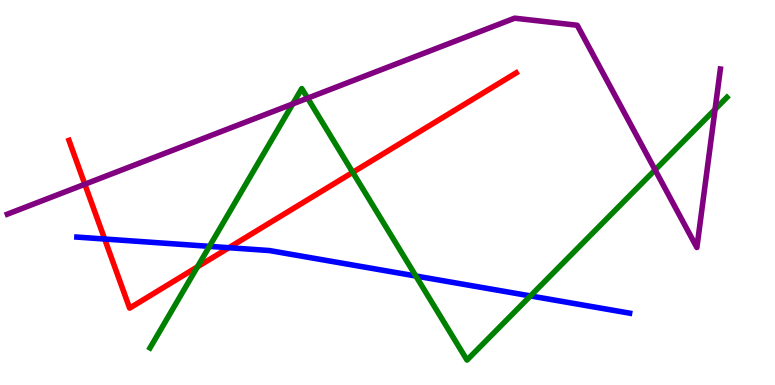[{'lines': ['blue', 'red'], 'intersections': [{'x': 1.35, 'y': 3.79}, {'x': 2.95, 'y': 3.57}]}, {'lines': ['green', 'red'], 'intersections': [{'x': 2.55, 'y': 3.07}, {'x': 4.55, 'y': 5.52}]}, {'lines': ['purple', 'red'], 'intersections': [{'x': 1.09, 'y': 5.21}]}, {'lines': ['blue', 'green'], 'intersections': [{'x': 2.7, 'y': 3.6}, {'x': 5.37, 'y': 2.83}, {'x': 6.84, 'y': 2.31}]}, {'lines': ['blue', 'purple'], 'intersections': []}, {'lines': ['green', 'purple'], 'intersections': [{'x': 3.78, 'y': 7.3}, {'x': 3.97, 'y': 7.45}, {'x': 8.45, 'y': 5.59}, {'x': 9.23, 'y': 7.16}]}]